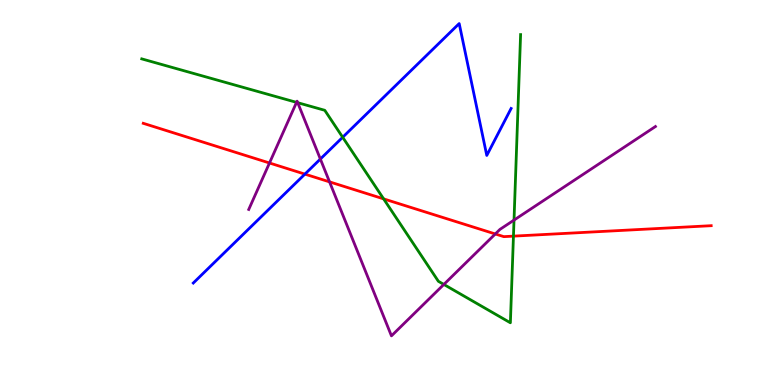[{'lines': ['blue', 'red'], 'intersections': [{'x': 3.93, 'y': 5.48}]}, {'lines': ['green', 'red'], 'intersections': [{'x': 4.95, 'y': 4.83}, {'x': 6.63, 'y': 3.87}]}, {'lines': ['purple', 'red'], 'intersections': [{'x': 3.48, 'y': 5.77}, {'x': 4.25, 'y': 5.28}, {'x': 6.39, 'y': 3.92}]}, {'lines': ['blue', 'green'], 'intersections': [{'x': 4.42, 'y': 6.43}]}, {'lines': ['blue', 'purple'], 'intersections': [{'x': 4.13, 'y': 5.87}]}, {'lines': ['green', 'purple'], 'intersections': [{'x': 3.83, 'y': 7.34}, {'x': 3.84, 'y': 7.33}, {'x': 5.73, 'y': 2.61}, {'x': 6.63, 'y': 4.28}]}]